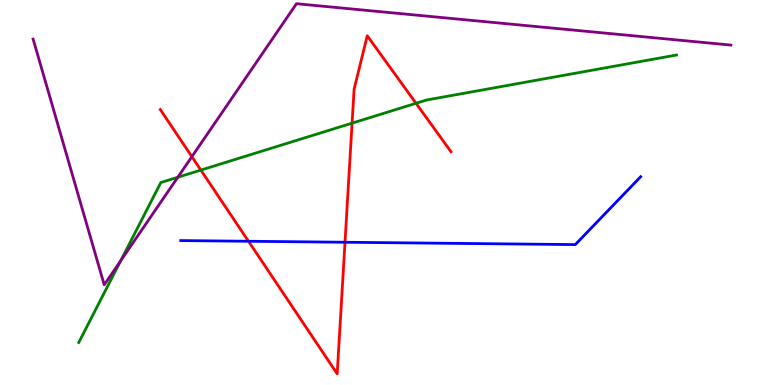[{'lines': ['blue', 'red'], 'intersections': [{'x': 3.21, 'y': 3.73}, {'x': 4.45, 'y': 3.71}]}, {'lines': ['green', 'red'], 'intersections': [{'x': 2.59, 'y': 5.58}, {'x': 4.54, 'y': 6.8}, {'x': 5.37, 'y': 7.32}]}, {'lines': ['purple', 'red'], 'intersections': [{'x': 2.48, 'y': 5.93}]}, {'lines': ['blue', 'green'], 'intersections': []}, {'lines': ['blue', 'purple'], 'intersections': []}, {'lines': ['green', 'purple'], 'intersections': [{'x': 1.56, 'y': 3.23}, {'x': 2.29, 'y': 5.4}]}]